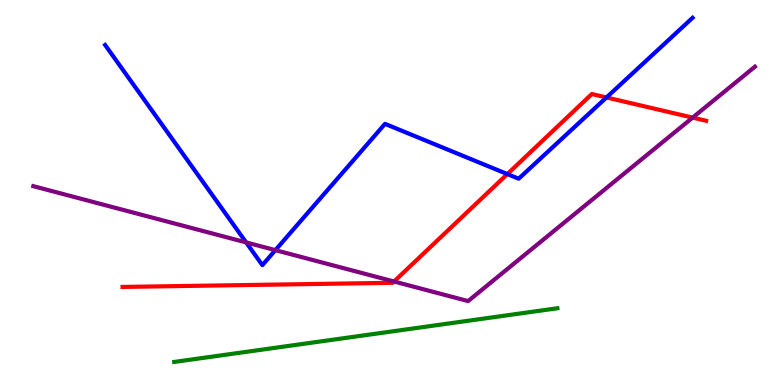[{'lines': ['blue', 'red'], 'intersections': [{'x': 6.55, 'y': 5.48}, {'x': 7.83, 'y': 7.47}]}, {'lines': ['green', 'red'], 'intersections': []}, {'lines': ['purple', 'red'], 'intersections': [{'x': 5.08, 'y': 2.69}, {'x': 8.94, 'y': 6.95}]}, {'lines': ['blue', 'green'], 'intersections': []}, {'lines': ['blue', 'purple'], 'intersections': [{'x': 3.18, 'y': 3.7}, {'x': 3.55, 'y': 3.5}]}, {'lines': ['green', 'purple'], 'intersections': []}]